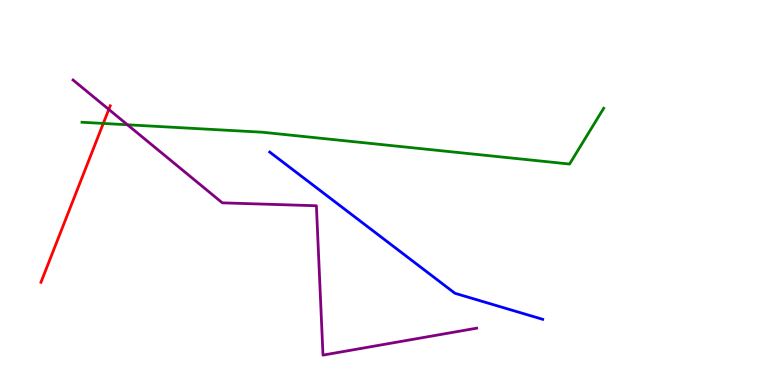[{'lines': ['blue', 'red'], 'intersections': []}, {'lines': ['green', 'red'], 'intersections': [{'x': 1.33, 'y': 6.79}]}, {'lines': ['purple', 'red'], 'intersections': [{'x': 1.4, 'y': 7.16}]}, {'lines': ['blue', 'green'], 'intersections': []}, {'lines': ['blue', 'purple'], 'intersections': []}, {'lines': ['green', 'purple'], 'intersections': [{'x': 1.64, 'y': 6.76}]}]